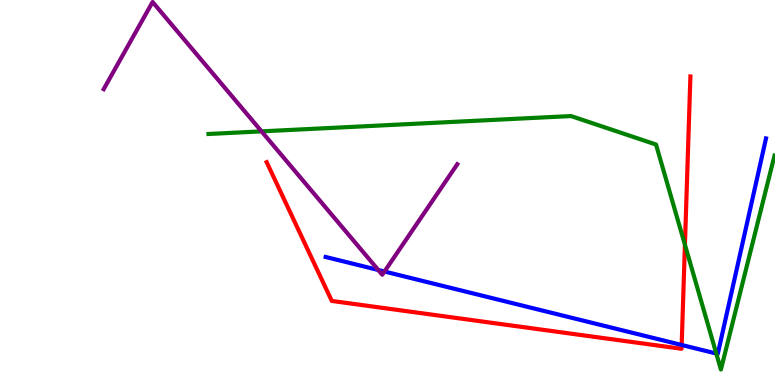[{'lines': ['blue', 'red'], 'intersections': [{'x': 8.8, 'y': 1.04}]}, {'lines': ['green', 'red'], 'intersections': [{'x': 8.84, 'y': 3.64}]}, {'lines': ['purple', 'red'], 'intersections': []}, {'lines': ['blue', 'green'], 'intersections': [{'x': 9.24, 'y': 0.817}]}, {'lines': ['blue', 'purple'], 'intersections': [{'x': 4.88, 'y': 2.99}, {'x': 4.96, 'y': 2.95}]}, {'lines': ['green', 'purple'], 'intersections': [{'x': 3.37, 'y': 6.59}]}]